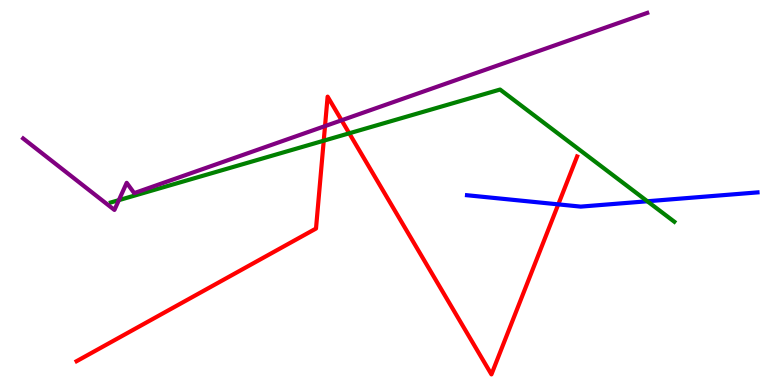[{'lines': ['blue', 'red'], 'intersections': [{'x': 7.2, 'y': 4.69}]}, {'lines': ['green', 'red'], 'intersections': [{'x': 4.18, 'y': 6.35}, {'x': 4.51, 'y': 6.54}]}, {'lines': ['purple', 'red'], 'intersections': [{'x': 4.19, 'y': 6.72}, {'x': 4.41, 'y': 6.88}]}, {'lines': ['blue', 'green'], 'intersections': [{'x': 8.35, 'y': 4.77}]}, {'lines': ['blue', 'purple'], 'intersections': []}, {'lines': ['green', 'purple'], 'intersections': [{'x': 1.53, 'y': 4.8}]}]